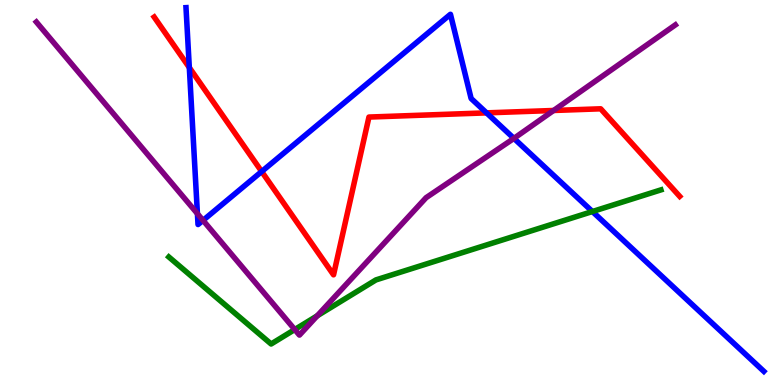[{'lines': ['blue', 'red'], 'intersections': [{'x': 2.44, 'y': 8.25}, {'x': 3.38, 'y': 5.54}, {'x': 6.28, 'y': 7.07}]}, {'lines': ['green', 'red'], 'intersections': []}, {'lines': ['purple', 'red'], 'intersections': [{'x': 7.14, 'y': 7.13}]}, {'lines': ['blue', 'green'], 'intersections': [{'x': 7.64, 'y': 4.51}]}, {'lines': ['blue', 'purple'], 'intersections': [{'x': 2.55, 'y': 4.45}, {'x': 2.62, 'y': 4.28}, {'x': 6.63, 'y': 6.41}]}, {'lines': ['green', 'purple'], 'intersections': [{'x': 3.8, 'y': 1.44}, {'x': 4.09, 'y': 1.8}]}]